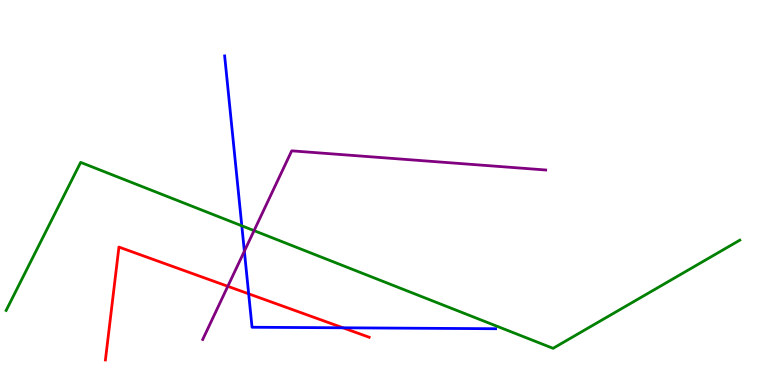[{'lines': ['blue', 'red'], 'intersections': [{'x': 3.21, 'y': 2.37}, {'x': 4.43, 'y': 1.49}]}, {'lines': ['green', 'red'], 'intersections': []}, {'lines': ['purple', 'red'], 'intersections': [{'x': 2.94, 'y': 2.56}]}, {'lines': ['blue', 'green'], 'intersections': [{'x': 3.12, 'y': 4.13}]}, {'lines': ['blue', 'purple'], 'intersections': [{'x': 3.15, 'y': 3.48}]}, {'lines': ['green', 'purple'], 'intersections': [{'x': 3.28, 'y': 4.01}]}]